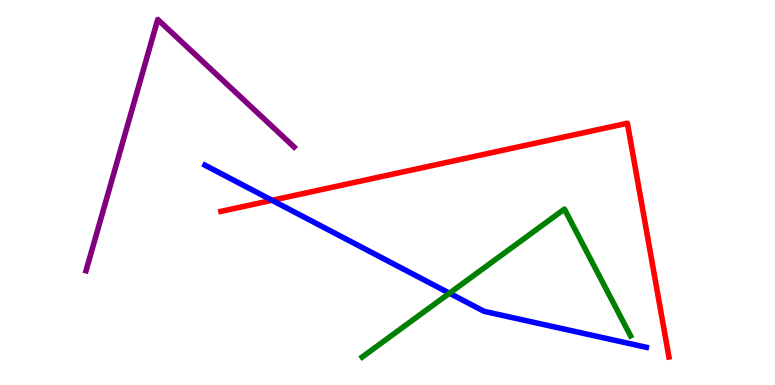[{'lines': ['blue', 'red'], 'intersections': [{'x': 3.51, 'y': 4.8}]}, {'lines': ['green', 'red'], 'intersections': []}, {'lines': ['purple', 'red'], 'intersections': []}, {'lines': ['blue', 'green'], 'intersections': [{'x': 5.8, 'y': 2.38}]}, {'lines': ['blue', 'purple'], 'intersections': []}, {'lines': ['green', 'purple'], 'intersections': []}]